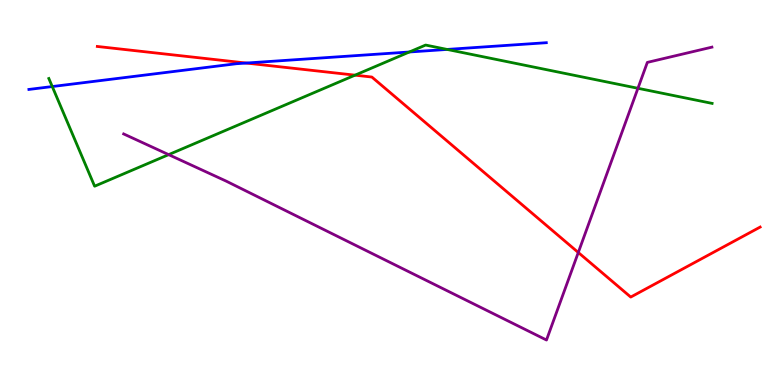[{'lines': ['blue', 'red'], 'intersections': [{'x': 3.18, 'y': 8.36}]}, {'lines': ['green', 'red'], 'intersections': [{'x': 4.58, 'y': 8.05}]}, {'lines': ['purple', 'red'], 'intersections': [{'x': 7.46, 'y': 3.44}]}, {'lines': ['blue', 'green'], 'intersections': [{'x': 0.674, 'y': 7.75}, {'x': 5.28, 'y': 8.65}, {'x': 5.77, 'y': 8.72}]}, {'lines': ['blue', 'purple'], 'intersections': []}, {'lines': ['green', 'purple'], 'intersections': [{'x': 2.18, 'y': 5.98}, {'x': 8.23, 'y': 7.71}]}]